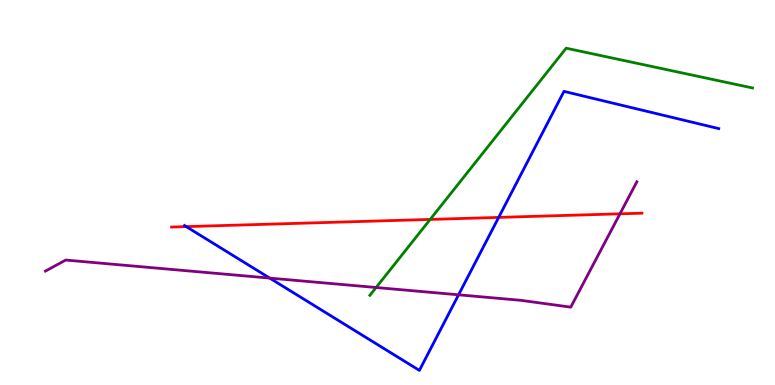[{'lines': ['blue', 'red'], 'intersections': [{'x': 2.4, 'y': 4.11}, {'x': 6.43, 'y': 4.35}]}, {'lines': ['green', 'red'], 'intersections': [{'x': 5.55, 'y': 4.3}]}, {'lines': ['purple', 'red'], 'intersections': [{'x': 8.0, 'y': 4.45}]}, {'lines': ['blue', 'green'], 'intersections': []}, {'lines': ['blue', 'purple'], 'intersections': [{'x': 3.48, 'y': 2.78}, {'x': 5.92, 'y': 2.34}]}, {'lines': ['green', 'purple'], 'intersections': [{'x': 4.85, 'y': 2.53}]}]